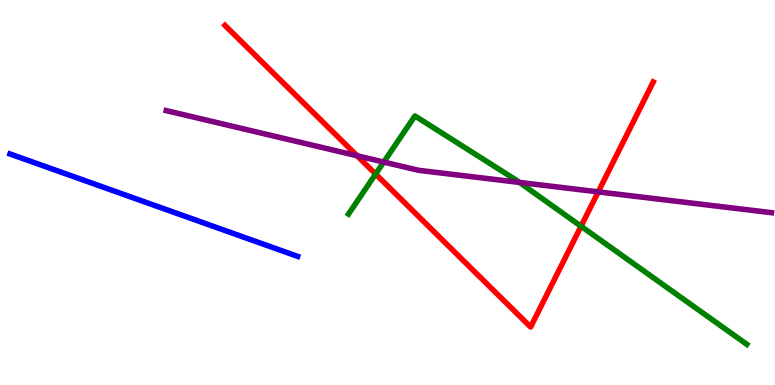[{'lines': ['blue', 'red'], 'intersections': []}, {'lines': ['green', 'red'], 'intersections': [{'x': 4.85, 'y': 5.48}, {'x': 7.5, 'y': 4.12}]}, {'lines': ['purple', 'red'], 'intersections': [{'x': 4.61, 'y': 5.95}, {'x': 7.72, 'y': 5.02}]}, {'lines': ['blue', 'green'], 'intersections': []}, {'lines': ['blue', 'purple'], 'intersections': []}, {'lines': ['green', 'purple'], 'intersections': [{'x': 4.95, 'y': 5.79}, {'x': 6.7, 'y': 5.26}]}]